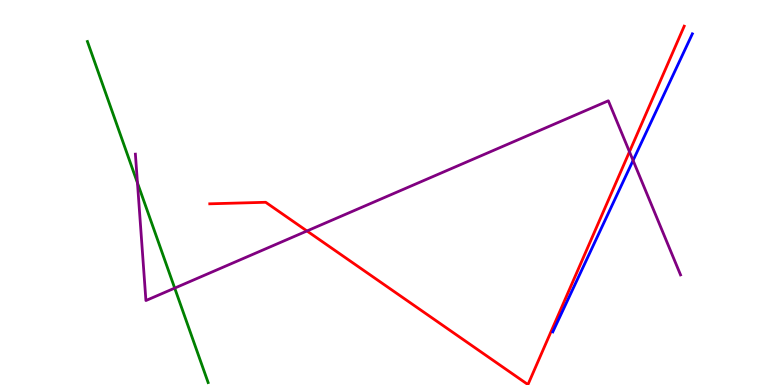[{'lines': ['blue', 'red'], 'intersections': []}, {'lines': ['green', 'red'], 'intersections': []}, {'lines': ['purple', 'red'], 'intersections': [{'x': 3.96, 'y': 4.0}, {'x': 8.12, 'y': 6.06}]}, {'lines': ['blue', 'green'], 'intersections': []}, {'lines': ['blue', 'purple'], 'intersections': [{'x': 8.17, 'y': 5.83}]}, {'lines': ['green', 'purple'], 'intersections': [{'x': 1.77, 'y': 5.25}, {'x': 2.25, 'y': 2.52}]}]